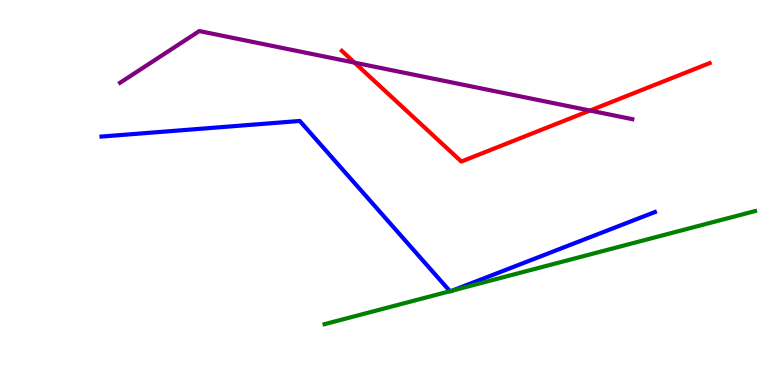[{'lines': ['blue', 'red'], 'intersections': []}, {'lines': ['green', 'red'], 'intersections': []}, {'lines': ['purple', 'red'], 'intersections': [{'x': 4.57, 'y': 8.37}, {'x': 7.61, 'y': 7.13}]}, {'lines': ['blue', 'green'], 'intersections': [{'x': 5.81, 'y': 2.44}, {'x': 5.84, 'y': 2.45}]}, {'lines': ['blue', 'purple'], 'intersections': []}, {'lines': ['green', 'purple'], 'intersections': []}]